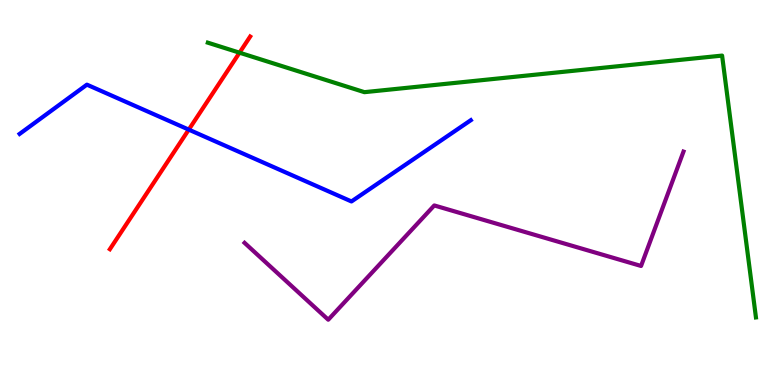[{'lines': ['blue', 'red'], 'intersections': [{'x': 2.44, 'y': 6.63}]}, {'lines': ['green', 'red'], 'intersections': [{'x': 3.09, 'y': 8.63}]}, {'lines': ['purple', 'red'], 'intersections': []}, {'lines': ['blue', 'green'], 'intersections': []}, {'lines': ['blue', 'purple'], 'intersections': []}, {'lines': ['green', 'purple'], 'intersections': []}]